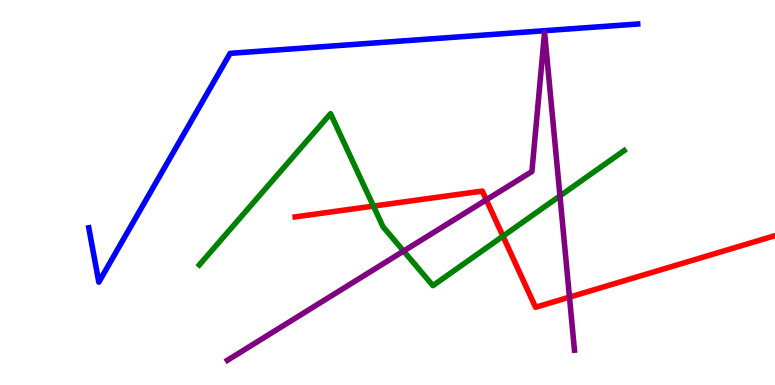[{'lines': ['blue', 'red'], 'intersections': []}, {'lines': ['green', 'red'], 'intersections': [{'x': 4.82, 'y': 4.65}, {'x': 6.49, 'y': 3.87}]}, {'lines': ['purple', 'red'], 'intersections': [{'x': 6.27, 'y': 4.81}, {'x': 7.35, 'y': 2.28}]}, {'lines': ['blue', 'green'], 'intersections': []}, {'lines': ['blue', 'purple'], 'intersections': []}, {'lines': ['green', 'purple'], 'intersections': [{'x': 5.21, 'y': 3.48}, {'x': 7.23, 'y': 4.91}]}]